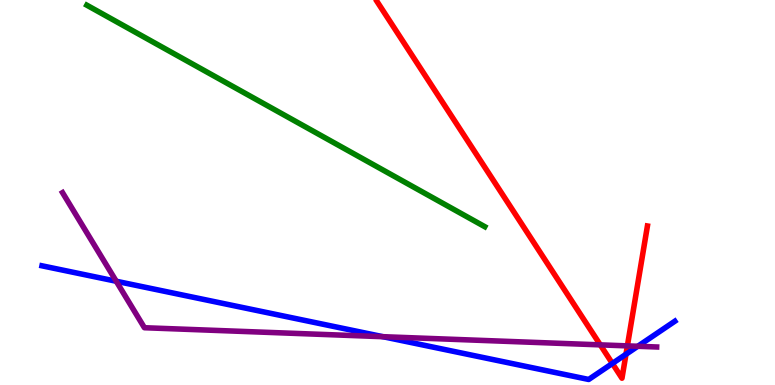[{'lines': ['blue', 'red'], 'intersections': [{'x': 7.9, 'y': 0.56}, {'x': 8.08, 'y': 0.798}]}, {'lines': ['green', 'red'], 'intersections': []}, {'lines': ['purple', 'red'], 'intersections': [{'x': 7.75, 'y': 1.04}, {'x': 8.1, 'y': 1.02}]}, {'lines': ['blue', 'green'], 'intersections': []}, {'lines': ['blue', 'purple'], 'intersections': [{'x': 1.5, 'y': 2.69}, {'x': 4.94, 'y': 1.25}, {'x': 8.23, 'y': 1.01}]}, {'lines': ['green', 'purple'], 'intersections': []}]